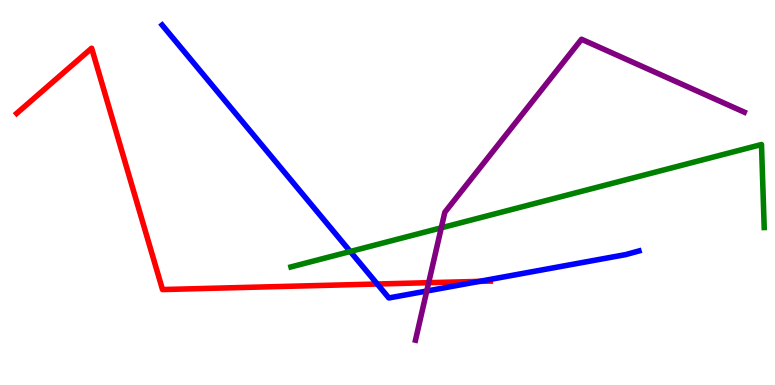[{'lines': ['blue', 'red'], 'intersections': [{'x': 4.87, 'y': 2.62}, {'x': 6.19, 'y': 2.69}]}, {'lines': ['green', 'red'], 'intersections': []}, {'lines': ['purple', 'red'], 'intersections': [{'x': 5.53, 'y': 2.66}]}, {'lines': ['blue', 'green'], 'intersections': [{'x': 4.52, 'y': 3.47}]}, {'lines': ['blue', 'purple'], 'intersections': [{'x': 5.51, 'y': 2.44}]}, {'lines': ['green', 'purple'], 'intersections': [{'x': 5.69, 'y': 4.08}]}]